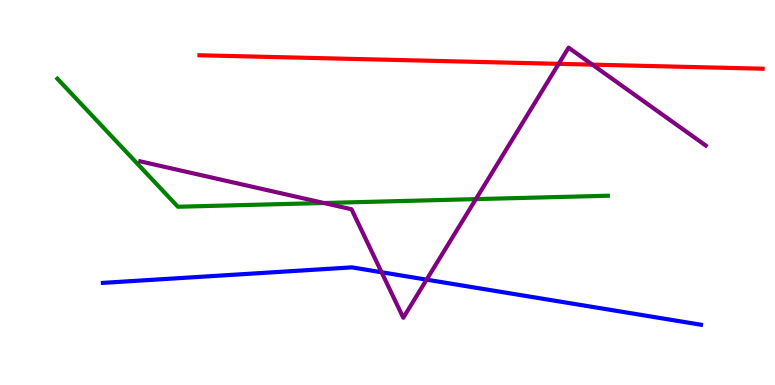[{'lines': ['blue', 'red'], 'intersections': []}, {'lines': ['green', 'red'], 'intersections': []}, {'lines': ['purple', 'red'], 'intersections': [{'x': 7.21, 'y': 8.34}, {'x': 7.64, 'y': 8.32}]}, {'lines': ['blue', 'green'], 'intersections': []}, {'lines': ['blue', 'purple'], 'intersections': [{'x': 4.92, 'y': 2.93}, {'x': 5.5, 'y': 2.74}]}, {'lines': ['green', 'purple'], 'intersections': [{'x': 4.18, 'y': 4.73}, {'x': 6.14, 'y': 4.83}]}]